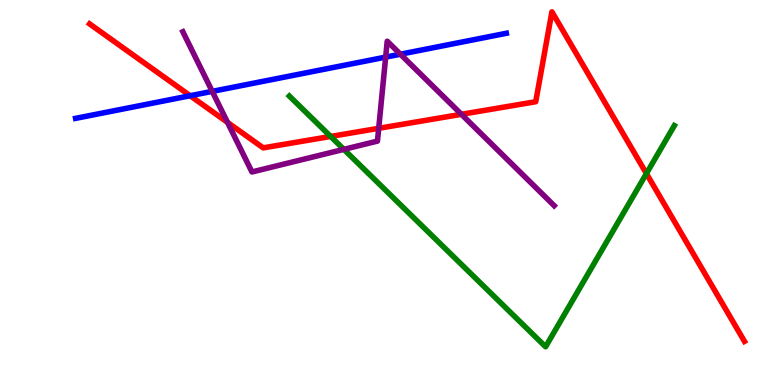[{'lines': ['blue', 'red'], 'intersections': [{'x': 2.45, 'y': 7.51}]}, {'lines': ['green', 'red'], 'intersections': [{'x': 4.27, 'y': 6.46}, {'x': 8.34, 'y': 5.49}]}, {'lines': ['purple', 'red'], 'intersections': [{'x': 2.94, 'y': 6.82}, {'x': 4.89, 'y': 6.67}, {'x': 5.95, 'y': 7.03}]}, {'lines': ['blue', 'green'], 'intersections': []}, {'lines': ['blue', 'purple'], 'intersections': [{'x': 2.74, 'y': 7.63}, {'x': 4.98, 'y': 8.52}, {'x': 5.17, 'y': 8.59}]}, {'lines': ['green', 'purple'], 'intersections': [{'x': 4.44, 'y': 6.12}]}]